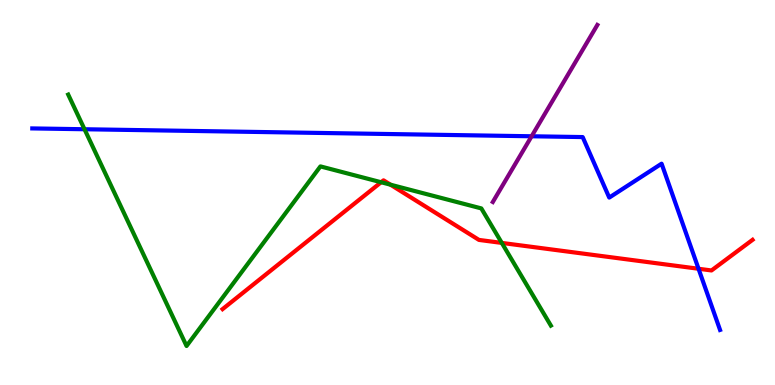[{'lines': ['blue', 'red'], 'intersections': [{'x': 9.01, 'y': 3.02}]}, {'lines': ['green', 'red'], 'intersections': [{'x': 4.92, 'y': 5.27}, {'x': 5.04, 'y': 5.2}, {'x': 6.47, 'y': 3.69}]}, {'lines': ['purple', 'red'], 'intersections': []}, {'lines': ['blue', 'green'], 'intersections': [{'x': 1.09, 'y': 6.64}]}, {'lines': ['blue', 'purple'], 'intersections': [{'x': 6.86, 'y': 6.46}]}, {'lines': ['green', 'purple'], 'intersections': []}]